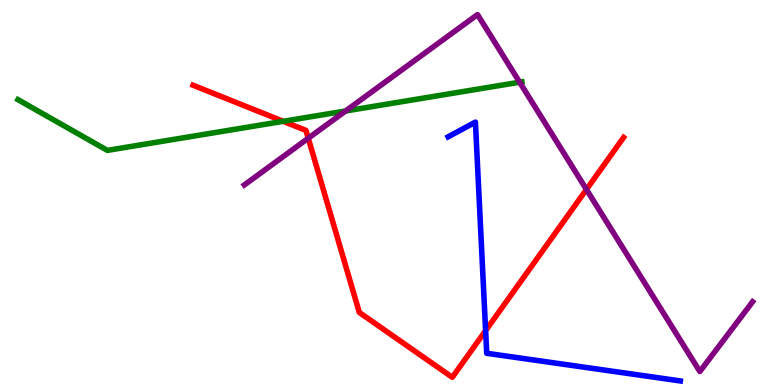[{'lines': ['blue', 'red'], 'intersections': [{'x': 6.27, 'y': 1.41}]}, {'lines': ['green', 'red'], 'intersections': [{'x': 3.65, 'y': 6.85}]}, {'lines': ['purple', 'red'], 'intersections': [{'x': 3.98, 'y': 6.41}, {'x': 7.57, 'y': 5.08}]}, {'lines': ['blue', 'green'], 'intersections': []}, {'lines': ['blue', 'purple'], 'intersections': []}, {'lines': ['green', 'purple'], 'intersections': [{'x': 4.46, 'y': 7.12}, {'x': 6.71, 'y': 7.86}]}]